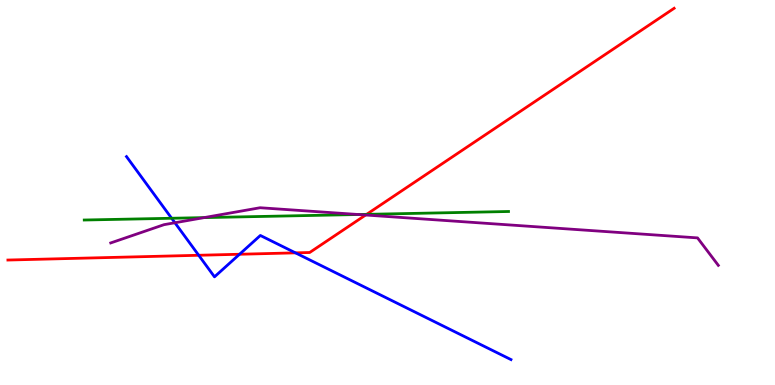[{'lines': ['blue', 'red'], 'intersections': [{'x': 2.56, 'y': 3.37}, {'x': 3.09, 'y': 3.4}, {'x': 3.81, 'y': 3.43}]}, {'lines': ['green', 'red'], 'intersections': [{'x': 4.73, 'y': 4.43}]}, {'lines': ['purple', 'red'], 'intersections': [{'x': 4.72, 'y': 4.42}]}, {'lines': ['blue', 'green'], 'intersections': [{'x': 2.21, 'y': 4.33}]}, {'lines': ['blue', 'purple'], 'intersections': [{'x': 2.26, 'y': 4.21}]}, {'lines': ['green', 'purple'], 'intersections': [{'x': 2.63, 'y': 4.35}, {'x': 4.62, 'y': 4.43}]}]